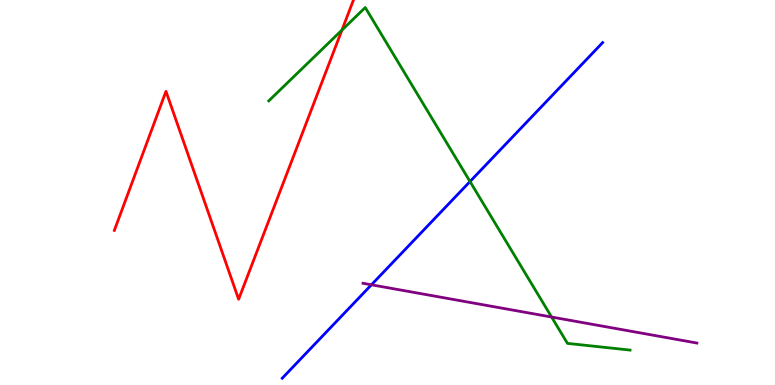[{'lines': ['blue', 'red'], 'intersections': []}, {'lines': ['green', 'red'], 'intersections': [{'x': 4.41, 'y': 9.22}]}, {'lines': ['purple', 'red'], 'intersections': []}, {'lines': ['blue', 'green'], 'intersections': [{'x': 6.06, 'y': 5.28}]}, {'lines': ['blue', 'purple'], 'intersections': [{'x': 4.79, 'y': 2.6}]}, {'lines': ['green', 'purple'], 'intersections': [{'x': 7.12, 'y': 1.77}]}]